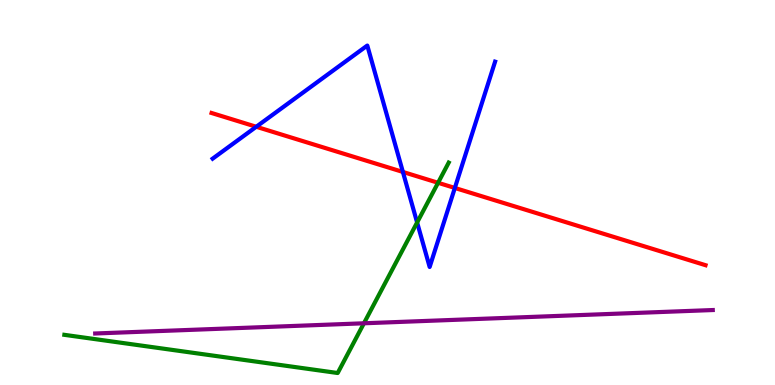[{'lines': ['blue', 'red'], 'intersections': [{'x': 3.31, 'y': 6.71}, {'x': 5.2, 'y': 5.53}, {'x': 5.87, 'y': 5.12}]}, {'lines': ['green', 'red'], 'intersections': [{'x': 5.65, 'y': 5.25}]}, {'lines': ['purple', 'red'], 'intersections': []}, {'lines': ['blue', 'green'], 'intersections': [{'x': 5.38, 'y': 4.22}]}, {'lines': ['blue', 'purple'], 'intersections': []}, {'lines': ['green', 'purple'], 'intersections': [{'x': 4.7, 'y': 1.6}]}]